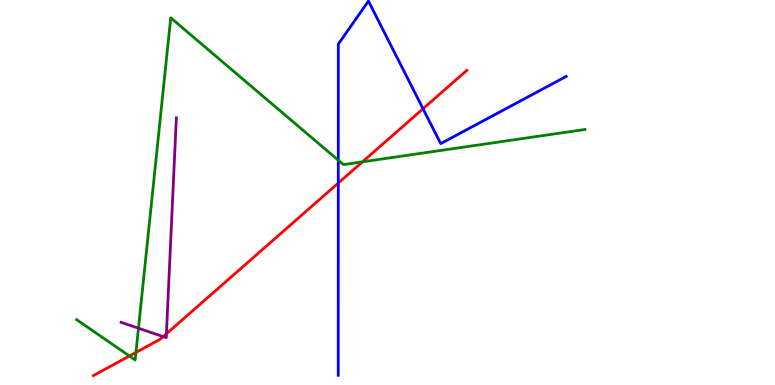[{'lines': ['blue', 'red'], 'intersections': [{'x': 4.37, 'y': 5.24}, {'x': 5.46, 'y': 7.18}]}, {'lines': ['green', 'red'], 'intersections': [{'x': 1.67, 'y': 0.753}, {'x': 1.75, 'y': 0.846}, {'x': 4.68, 'y': 5.8}]}, {'lines': ['purple', 'red'], 'intersections': [{'x': 2.11, 'y': 1.26}, {'x': 2.15, 'y': 1.33}]}, {'lines': ['blue', 'green'], 'intersections': [{'x': 4.37, 'y': 5.84}]}, {'lines': ['blue', 'purple'], 'intersections': []}, {'lines': ['green', 'purple'], 'intersections': [{'x': 1.79, 'y': 1.47}]}]